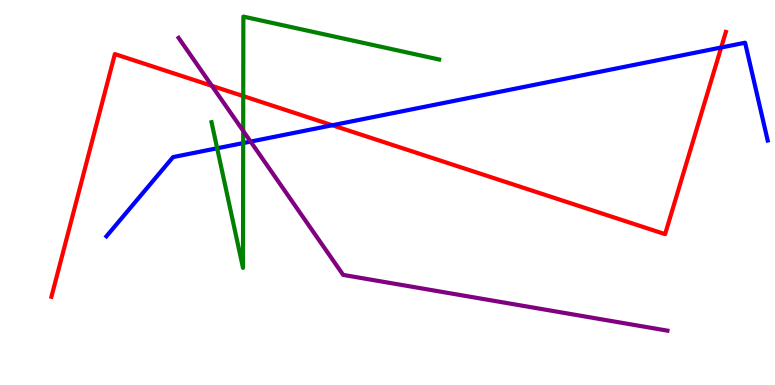[{'lines': ['blue', 'red'], 'intersections': [{'x': 4.29, 'y': 6.75}, {'x': 9.31, 'y': 8.77}]}, {'lines': ['green', 'red'], 'intersections': [{'x': 3.14, 'y': 7.5}]}, {'lines': ['purple', 'red'], 'intersections': [{'x': 2.73, 'y': 7.77}]}, {'lines': ['blue', 'green'], 'intersections': [{'x': 2.8, 'y': 6.15}, {'x': 3.14, 'y': 6.28}]}, {'lines': ['blue', 'purple'], 'intersections': [{'x': 3.23, 'y': 6.32}]}, {'lines': ['green', 'purple'], 'intersections': [{'x': 3.14, 'y': 6.6}]}]